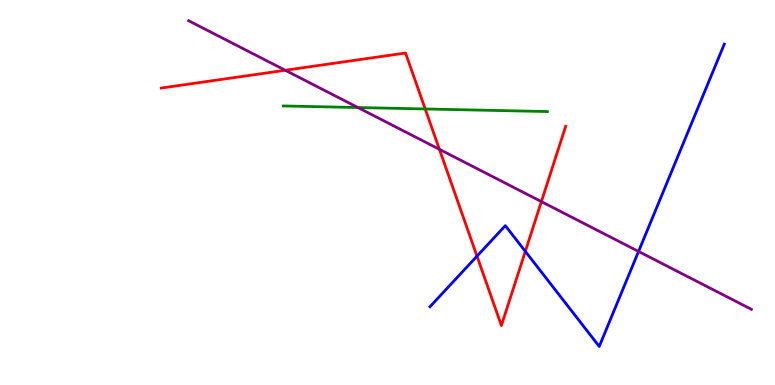[{'lines': ['blue', 'red'], 'intersections': [{'x': 6.15, 'y': 3.35}, {'x': 6.78, 'y': 3.47}]}, {'lines': ['green', 'red'], 'intersections': [{'x': 5.49, 'y': 7.17}]}, {'lines': ['purple', 'red'], 'intersections': [{'x': 3.68, 'y': 8.17}, {'x': 5.67, 'y': 6.12}, {'x': 6.99, 'y': 4.76}]}, {'lines': ['blue', 'green'], 'intersections': []}, {'lines': ['blue', 'purple'], 'intersections': [{'x': 8.24, 'y': 3.47}]}, {'lines': ['green', 'purple'], 'intersections': [{'x': 4.62, 'y': 7.21}]}]